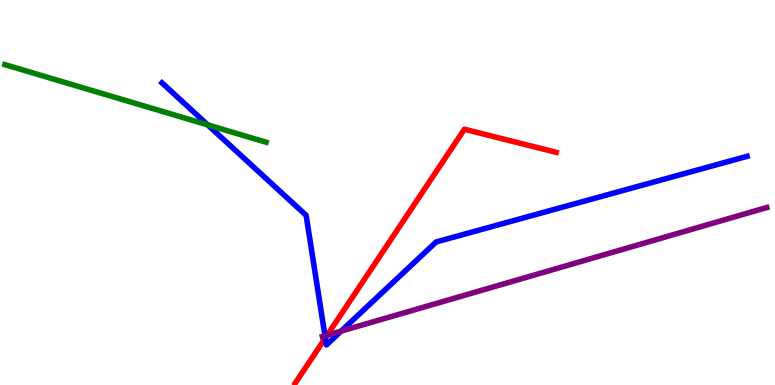[{'lines': ['blue', 'red'], 'intersections': [{'x': 4.2, 'y': 1.22}]}, {'lines': ['green', 'red'], 'intersections': []}, {'lines': ['purple', 'red'], 'intersections': [{'x': 4.22, 'y': 1.29}]}, {'lines': ['blue', 'green'], 'intersections': [{'x': 2.68, 'y': 6.76}]}, {'lines': ['blue', 'purple'], 'intersections': [{'x': 4.19, 'y': 1.28}, {'x': 4.4, 'y': 1.4}]}, {'lines': ['green', 'purple'], 'intersections': []}]